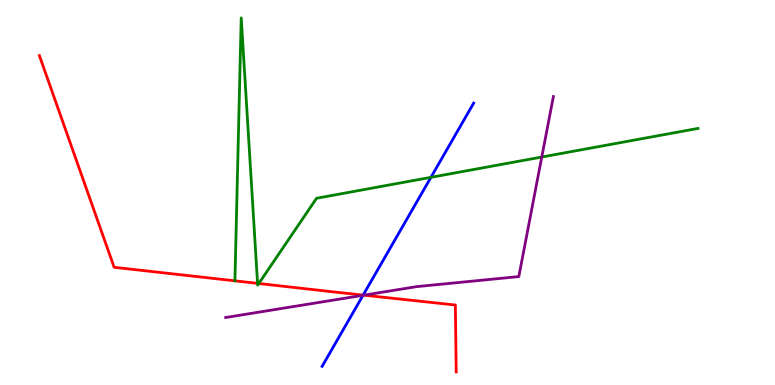[{'lines': ['blue', 'red'], 'intersections': [{'x': 4.69, 'y': 2.34}]}, {'lines': ['green', 'red'], 'intersections': [{'x': 3.32, 'y': 2.64}, {'x': 3.34, 'y': 2.64}]}, {'lines': ['purple', 'red'], 'intersections': [{'x': 4.69, 'y': 2.33}]}, {'lines': ['blue', 'green'], 'intersections': [{'x': 5.56, 'y': 5.39}]}, {'lines': ['blue', 'purple'], 'intersections': [{'x': 4.68, 'y': 2.33}]}, {'lines': ['green', 'purple'], 'intersections': [{'x': 6.99, 'y': 5.92}]}]